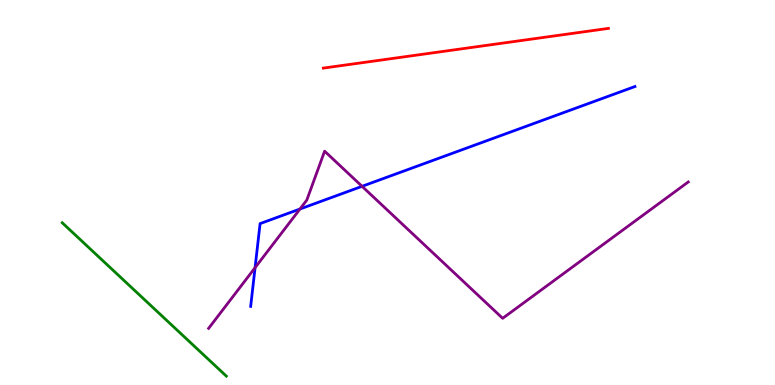[{'lines': ['blue', 'red'], 'intersections': []}, {'lines': ['green', 'red'], 'intersections': []}, {'lines': ['purple', 'red'], 'intersections': []}, {'lines': ['blue', 'green'], 'intersections': []}, {'lines': ['blue', 'purple'], 'intersections': [{'x': 3.29, 'y': 3.05}, {'x': 3.87, 'y': 4.57}, {'x': 4.67, 'y': 5.16}]}, {'lines': ['green', 'purple'], 'intersections': []}]